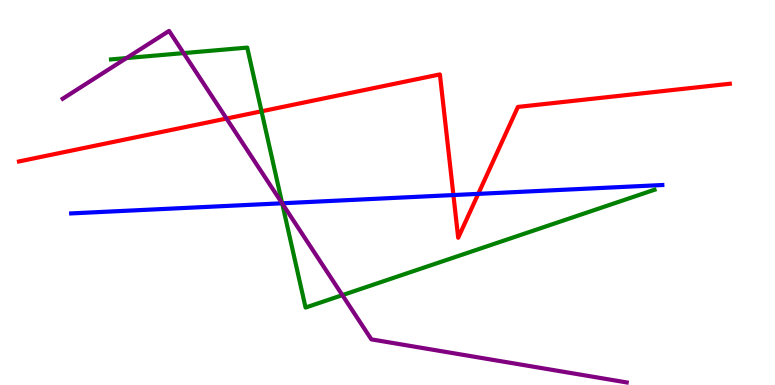[{'lines': ['blue', 'red'], 'intersections': [{'x': 5.85, 'y': 4.93}, {'x': 6.17, 'y': 4.96}]}, {'lines': ['green', 'red'], 'intersections': [{'x': 3.37, 'y': 7.11}]}, {'lines': ['purple', 'red'], 'intersections': [{'x': 2.92, 'y': 6.92}]}, {'lines': ['blue', 'green'], 'intersections': [{'x': 3.64, 'y': 4.72}]}, {'lines': ['blue', 'purple'], 'intersections': [{'x': 3.64, 'y': 4.72}]}, {'lines': ['green', 'purple'], 'intersections': [{'x': 1.63, 'y': 8.49}, {'x': 2.37, 'y': 8.62}, {'x': 3.64, 'y': 4.72}, {'x': 4.42, 'y': 2.33}]}]